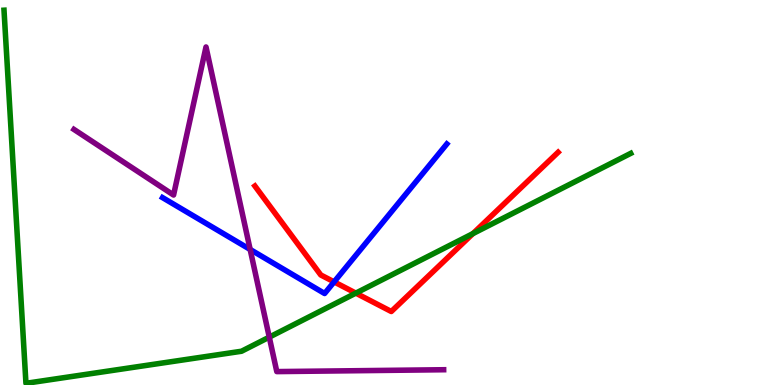[{'lines': ['blue', 'red'], 'intersections': [{'x': 4.31, 'y': 2.68}]}, {'lines': ['green', 'red'], 'intersections': [{'x': 4.59, 'y': 2.39}, {'x': 6.1, 'y': 3.93}]}, {'lines': ['purple', 'red'], 'intersections': []}, {'lines': ['blue', 'green'], 'intersections': []}, {'lines': ['blue', 'purple'], 'intersections': [{'x': 3.23, 'y': 3.52}]}, {'lines': ['green', 'purple'], 'intersections': [{'x': 3.47, 'y': 1.24}]}]